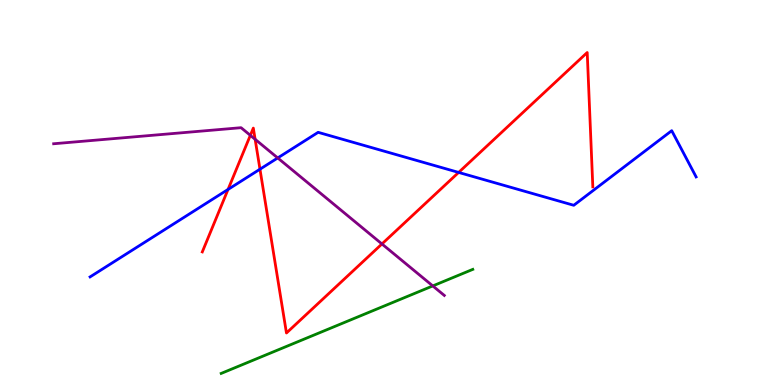[{'lines': ['blue', 'red'], 'intersections': [{'x': 2.94, 'y': 5.08}, {'x': 3.35, 'y': 5.61}, {'x': 5.92, 'y': 5.52}]}, {'lines': ['green', 'red'], 'intersections': []}, {'lines': ['purple', 'red'], 'intersections': [{'x': 3.23, 'y': 6.48}, {'x': 3.29, 'y': 6.38}, {'x': 4.93, 'y': 3.66}]}, {'lines': ['blue', 'green'], 'intersections': []}, {'lines': ['blue', 'purple'], 'intersections': [{'x': 3.58, 'y': 5.9}]}, {'lines': ['green', 'purple'], 'intersections': [{'x': 5.58, 'y': 2.57}]}]